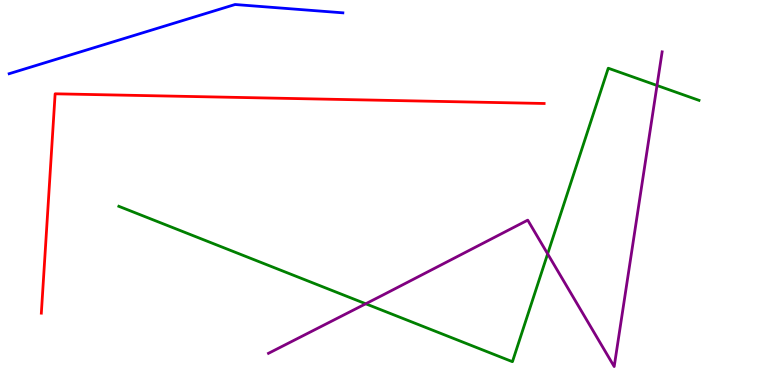[{'lines': ['blue', 'red'], 'intersections': []}, {'lines': ['green', 'red'], 'intersections': []}, {'lines': ['purple', 'red'], 'intersections': []}, {'lines': ['blue', 'green'], 'intersections': []}, {'lines': ['blue', 'purple'], 'intersections': []}, {'lines': ['green', 'purple'], 'intersections': [{'x': 4.72, 'y': 2.11}, {'x': 7.07, 'y': 3.41}, {'x': 8.48, 'y': 7.78}]}]